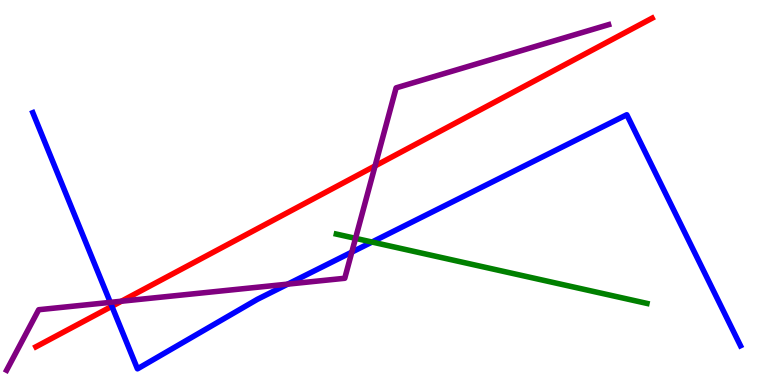[{'lines': ['blue', 'red'], 'intersections': [{'x': 1.44, 'y': 2.04}]}, {'lines': ['green', 'red'], 'intersections': []}, {'lines': ['purple', 'red'], 'intersections': [{'x': 1.57, 'y': 2.18}, {'x': 4.84, 'y': 5.69}]}, {'lines': ['blue', 'green'], 'intersections': [{'x': 4.8, 'y': 3.71}]}, {'lines': ['blue', 'purple'], 'intersections': [{'x': 1.42, 'y': 2.15}, {'x': 3.71, 'y': 2.62}, {'x': 4.54, 'y': 3.45}]}, {'lines': ['green', 'purple'], 'intersections': [{'x': 4.59, 'y': 3.81}]}]